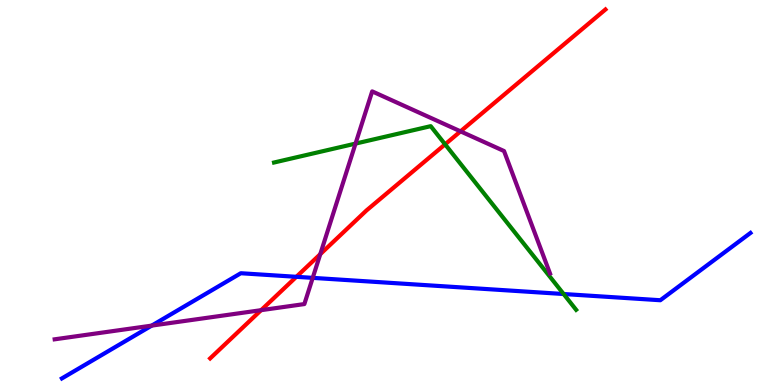[{'lines': ['blue', 'red'], 'intersections': [{'x': 3.82, 'y': 2.81}]}, {'lines': ['green', 'red'], 'intersections': [{'x': 5.74, 'y': 6.25}]}, {'lines': ['purple', 'red'], 'intersections': [{'x': 3.37, 'y': 1.94}, {'x': 4.13, 'y': 3.4}, {'x': 5.94, 'y': 6.59}]}, {'lines': ['blue', 'green'], 'intersections': [{'x': 7.27, 'y': 2.36}]}, {'lines': ['blue', 'purple'], 'intersections': [{'x': 1.96, 'y': 1.54}, {'x': 4.04, 'y': 2.78}]}, {'lines': ['green', 'purple'], 'intersections': [{'x': 4.59, 'y': 6.27}]}]